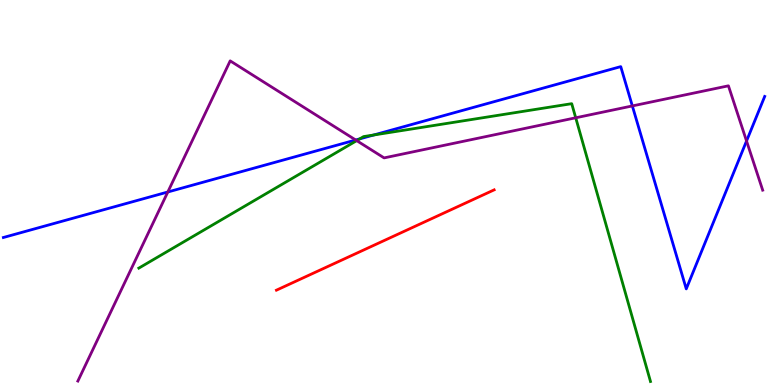[{'lines': ['blue', 'red'], 'intersections': []}, {'lines': ['green', 'red'], 'intersections': []}, {'lines': ['purple', 'red'], 'intersections': []}, {'lines': ['blue', 'green'], 'intersections': [{'x': 4.64, 'y': 6.39}, {'x': 4.82, 'y': 6.49}]}, {'lines': ['blue', 'purple'], 'intersections': [{'x': 2.17, 'y': 5.01}, {'x': 4.59, 'y': 6.36}, {'x': 8.16, 'y': 7.25}, {'x': 9.63, 'y': 6.34}]}, {'lines': ['green', 'purple'], 'intersections': [{'x': 4.6, 'y': 6.35}, {'x': 7.43, 'y': 6.94}]}]